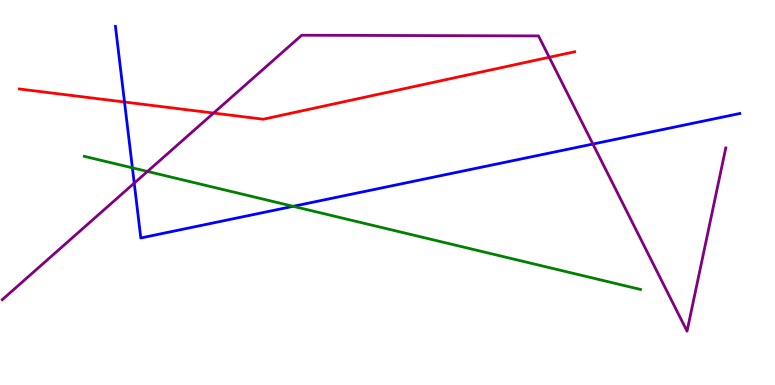[{'lines': ['blue', 'red'], 'intersections': [{'x': 1.61, 'y': 7.35}]}, {'lines': ['green', 'red'], 'intersections': []}, {'lines': ['purple', 'red'], 'intersections': [{'x': 2.76, 'y': 7.06}, {'x': 7.09, 'y': 8.51}]}, {'lines': ['blue', 'green'], 'intersections': [{'x': 1.71, 'y': 5.64}, {'x': 3.78, 'y': 4.64}]}, {'lines': ['blue', 'purple'], 'intersections': [{'x': 1.73, 'y': 5.24}, {'x': 7.65, 'y': 6.26}]}, {'lines': ['green', 'purple'], 'intersections': [{'x': 1.9, 'y': 5.55}]}]